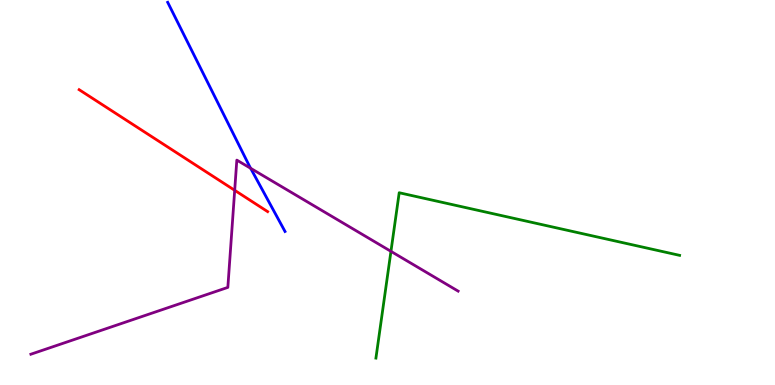[{'lines': ['blue', 'red'], 'intersections': []}, {'lines': ['green', 'red'], 'intersections': []}, {'lines': ['purple', 'red'], 'intersections': [{'x': 3.03, 'y': 5.06}]}, {'lines': ['blue', 'green'], 'intersections': []}, {'lines': ['blue', 'purple'], 'intersections': [{'x': 3.23, 'y': 5.63}]}, {'lines': ['green', 'purple'], 'intersections': [{'x': 5.04, 'y': 3.47}]}]